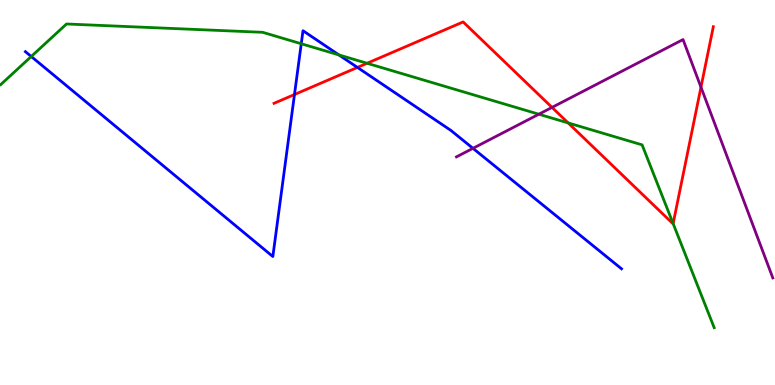[{'lines': ['blue', 'red'], 'intersections': [{'x': 3.8, 'y': 7.55}, {'x': 4.61, 'y': 8.25}]}, {'lines': ['green', 'red'], 'intersections': [{'x': 4.74, 'y': 8.36}, {'x': 7.33, 'y': 6.81}, {'x': 8.69, 'y': 4.19}]}, {'lines': ['purple', 'red'], 'intersections': [{'x': 7.12, 'y': 7.21}, {'x': 9.04, 'y': 7.74}]}, {'lines': ['blue', 'green'], 'intersections': [{'x': 0.403, 'y': 8.53}, {'x': 3.89, 'y': 8.86}, {'x': 4.37, 'y': 8.57}]}, {'lines': ['blue', 'purple'], 'intersections': [{'x': 6.1, 'y': 6.15}]}, {'lines': ['green', 'purple'], 'intersections': [{'x': 6.95, 'y': 7.03}]}]